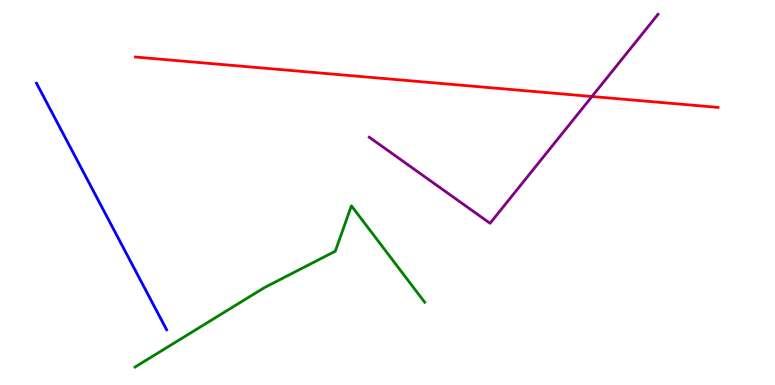[{'lines': ['blue', 'red'], 'intersections': []}, {'lines': ['green', 'red'], 'intersections': []}, {'lines': ['purple', 'red'], 'intersections': [{'x': 7.64, 'y': 7.49}]}, {'lines': ['blue', 'green'], 'intersections': []}, {'lines': ['blue', 'purple'], 'intersections': []}, {'lines': ['green', 'purple'], 'intersections': []}]